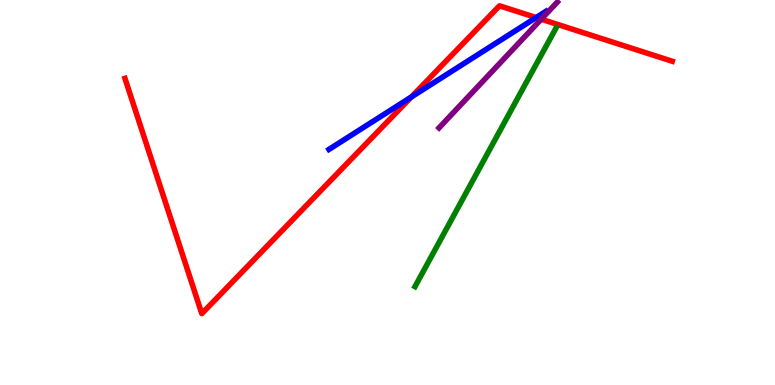[{'lines': ['blue', 'red'], 'intersections': [{'x': 5.31, 'y': 7.48}, {'x': 6.92, 'y': 9.54}]}, {'lines': ['green', 'red'], 'intersections': []}, {'lines': ['purple', 'red'], 'intersections': [{'x': 6.98, 'y': 9.5}]}, {'lines': ['blue', 'green'], 'intersections': []}, {'lines': ['blue', 'purple'], 'intersections': []}, {'lines': ['green', 'purple'], 'intersections': []}]